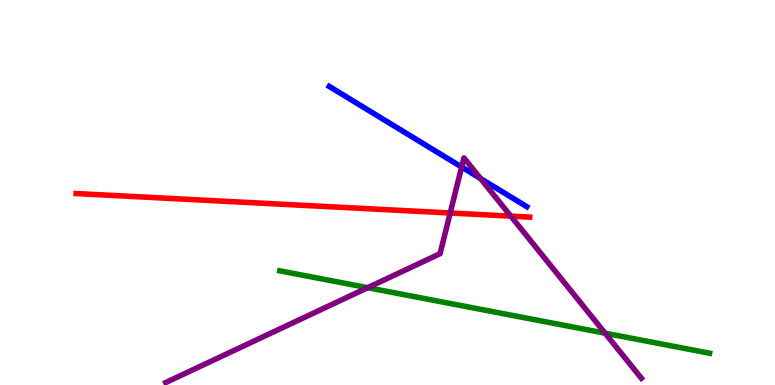[{'lines': ['blue', 'red'], 'intersections': []}, {'lines': ['green', 'red'], 'intersections': []}, {'lines': ['purple', 'red'], 'intersections': [{'x': 5.81, 'y': 4.47}, {'x': 6.59, 'y': 4.39}]}, {'lines': ['blue', 'green'], 'intersections': []}, {'lines': ['blue', 'purple'], 'intersections': [{'x': 5.96, 'y': 5.66}, {'x': 6.2, 'y': 5.36}]}, {'lines': ['green', 'purple'], 'intersections': [{'x': 4.74, 'y': 2.53}, {'x': 7.81, 'y': 1.35}]}]